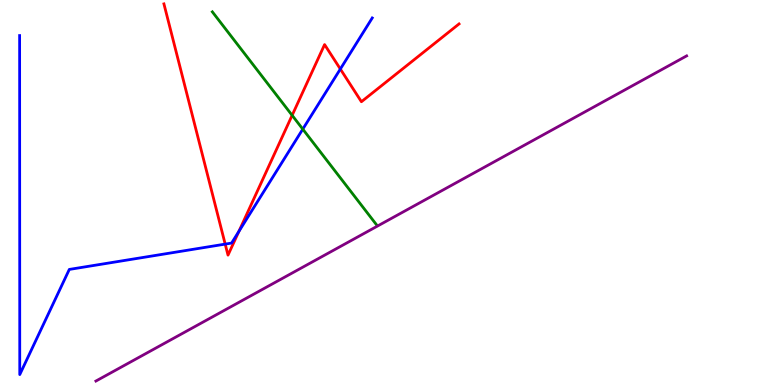[{'lines': ['blue', 'red'], 'intersections': [{'x': 2.91, 'y': 3.66}, {'x': 3.08, 'y': 3.99}, {'x': 4.39, 'y': 8.21}]}, {'lines': ['green', 'red'], 'intersections': [{'x': 3.77, 'y': 7.0}]}, {'lines': ['purple', 'red'], 'intersections': []}, {'lines': ['blue', 'green'], 'intersections': [{'x': 3.91, 'y': 6.65}]}, {'lines': ['blue', 'purple'], 'intersections': []}, {'lines': ['green', 'purple'], 'intersections': []}]